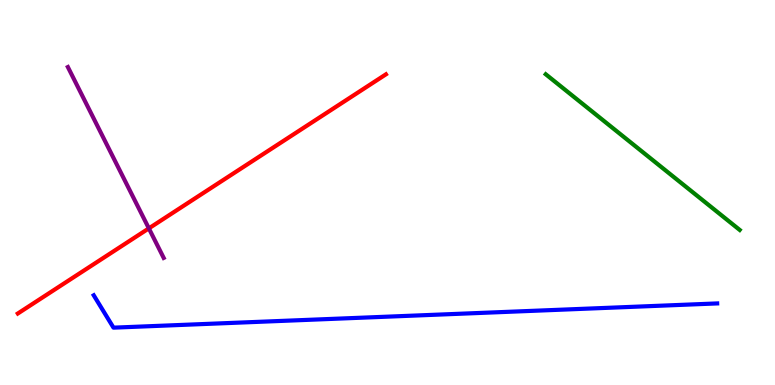[{'lines': ['blue', 'red'], 'intersections': []}, {'lines': ['green', 'red'], 'intersections': []}, {'lines': ['purple', 'red'], 'intersections': [{'x': 1.92, 'y': 4.07}]}, {'lines': ['blue', 'green'], 'intersections': []}, {'lines': ['blue', 'purple'], 'intersections': []}, {'lines': ['green', 'purple'], 'intersections': []}]